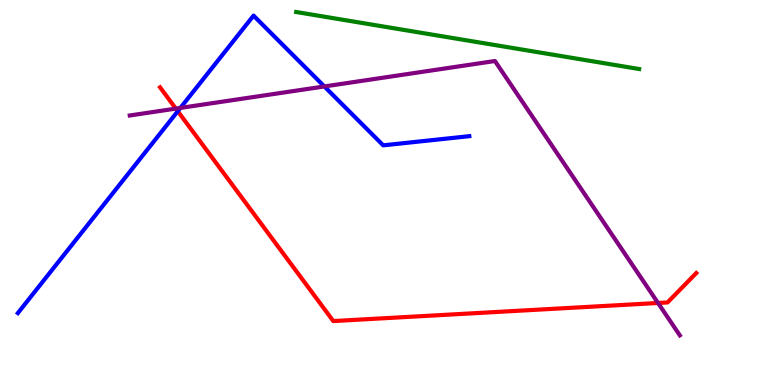[{'lines': ['blue', 'red'], 'intersections': [{'x': 2.29, 'y': 7.11}]}, {'lines': ['green', 'red'], 'intersections': []}, {'lines': ['purple', 'red'], 'intersections': [{'x': 2.27, 'y': 7.18}, {'x': 8.49, 'y': 2.13}]}, {'lines': ['blue', 'green'], 'intersections': []}, {'lines': ['blue', 'purple'], 'intersections': [{'x': 2.33, 'y': 7.2}, {'x': 4.19, 'y': 7.75}]}, {'lines': ['green', 'purple'], 'intersections': []}]